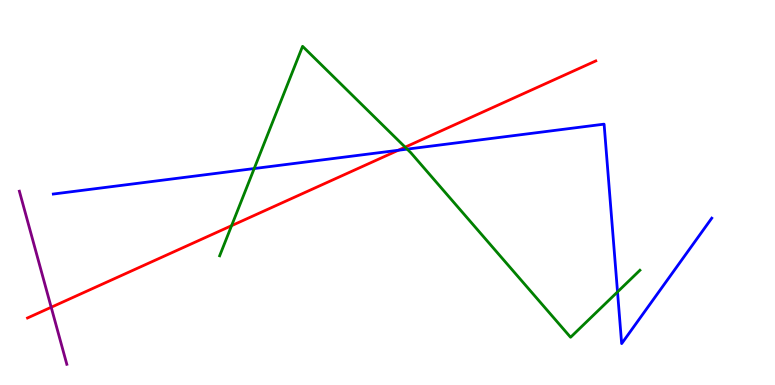[{'lines': ['blue', 'red'], 'intersections': [{'x': 5.14, 'y': 6.1}]}, {'lines': ['green', 'red'], 'intersections': [{'x': 2.99, 'y': 4.14}, {'x': 5.23, 'y': 6.18}]}, {'lines': ['purple', 'red'], 'intersections': [{'x': 0.661, 'y': 2.02}]}, {'lines': ['blue', 'green'], 'intersections': [{'x': 3.28, 'y': 5.62}, {'x': 5.25, 'y': 6.13}, {'x': 7.97, 'y': 2.42}]}, {'lines': ['blue', 'purple'], 'intersections': []}, {'lines': ['green', 'purple'], 'intersections': []}]